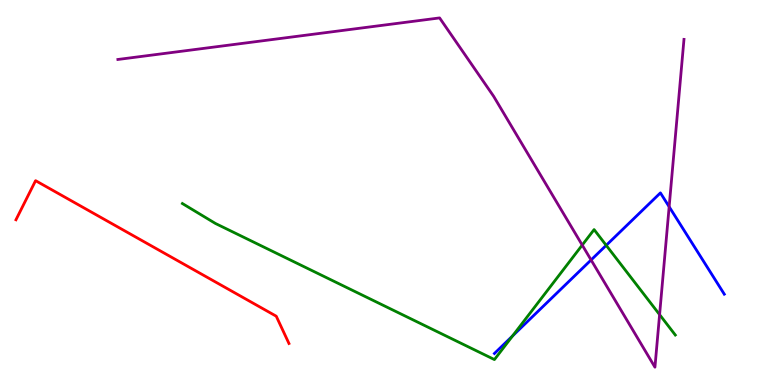[{'lines': ['blue', 'red'], 'intersections': []}, {'lines': ['green', 'red'], 'intersections': []}, {'lines': ['purple', 'red'], 'intersections': []}, {'lines': ['blue', 'green'], 'intersections': [{'x': 6.61, 'y': 1.27}, {'x': 7.82, 'y': 3.63}]}, {'lines': ['blue', 'purple'], 'intersections': [{'x': 7.63, 'y': 3.25}, {'x': 8.63, 'y': 4.63}]}, {'lines': ['green', 'purple'], 'intersections': [{'x': 7.51, 'y': 3.63}, {'x': 8.51, 'y': 1.83}]}]